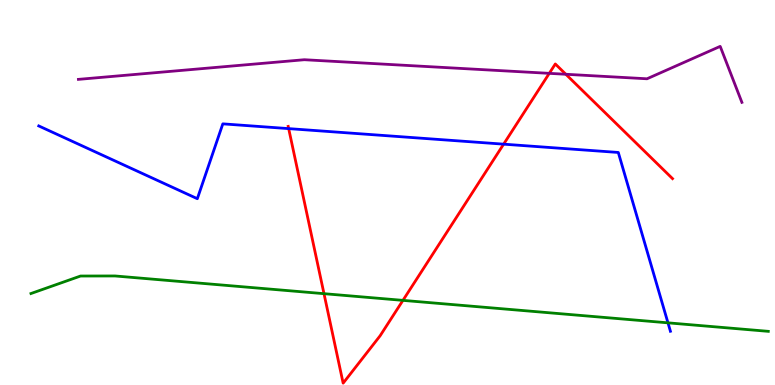[{'lines': ['blue', 'red'], 'intersections': [{'x': 3.72, 'y': 6.66}, {'x': 6.5, 'y': 6.26}]}, {'lines': ['green', 'red'], 'intersections': [{'x': 4.18, 'y': 2.37}, {'x': 5.2, 'y': 2.2}]}, {'lines': ['purple', 'red'], 'intersections': [{'x': 7.09, 'y': 8.09}, {'x': 7.3, 'y': 8.07}]}, {'lines': ['blue', 'green'], 'intersections': [{'x': 8.62, 'y': 1.61}]}, {'lines': ['blue', 'purple'], 'intersections': []}, {'lines': ['green', 'purple'], 'intersections': []}]